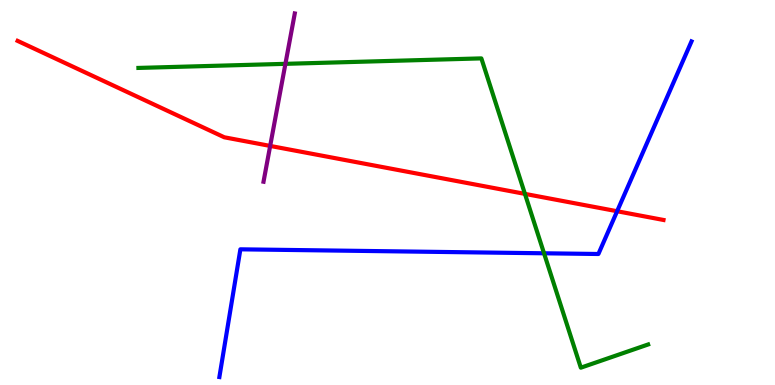[{'lines': ['blue', 'red'], 'intersections': [{'x': 7.96, 'y': 4.51}]}, {'lines': ['green', 'red'], 'intersections': [{'x': 6.77, 'y': 4.96}]}, {'lines': ['purple', 'red'], 'intersections': [{'x': 3.49, 'y': 6.21}]}, {'lines': ['blue', 'green'], 'intersections': [{'x': 7.02, 'y': 3.42}]}, {'lines': ['blue', 'purple'], 'intersections': []}, {'lines': ['green', 'purple'], 'intersections': [{'x': 3.68, 'y': 8.34}]}]